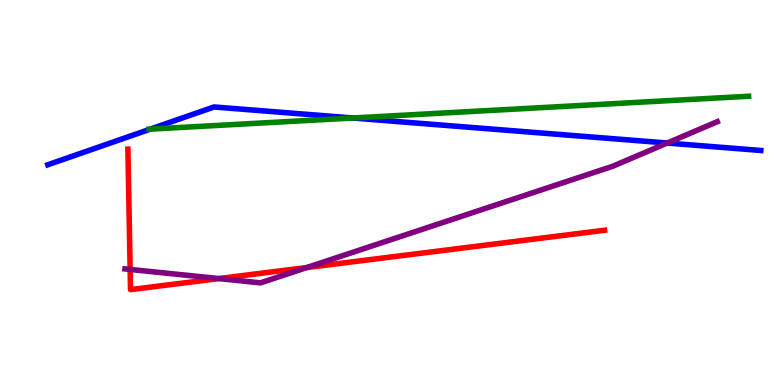[{'lines': ['blue', 'red'], 'intersections': []}, {'lines': ['green', 'red'], 'intersections': []}, {'lines': ['purple', 'red'], 'intersections': [{'x': 1.68, 'y': 3.0}, {'x': 2.82, 'y': 2.76}, {'x': 3.96, 'y': 3.05}]}, {'lines': ['blue', 'green'], 'intersections': [{'x': 1.94, 'y': 6.65}, {'x': 4.55, 'y': 6.94}]}, {'lines': ['blue', 'purple'], 'intersections': [{'x': 8.61, 'y': 6.29}]}, {'lines': ['green', 'purple'], 'intersections': []}]